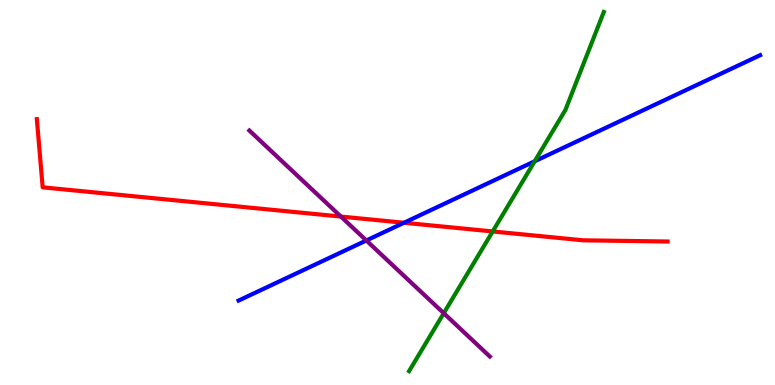[{'lines': ['blue', 'red'], 'intersections': [{'x': 5.21, 'y': 4.21}]}, {'lines': ['green', 'red'], 'intersections': [{'x': 6.36, 'y': 3.99}]}, {'lines': ['purple', 'red'], 'intersections': [{'x': 4.4, 'y': 4.37}]}, {'lines': ['blue', 'green'], 'intersections': [{'x': 6.9, 'y': 5.81}]}, {'lines': ['blue', 'purple'], 'intersections': [{'x': 4.73, 'y': 3.75}]}, {'lines': ['green', 'purple'], 'intersections': [{'x': 5.73, 'y': 1.86}]}]